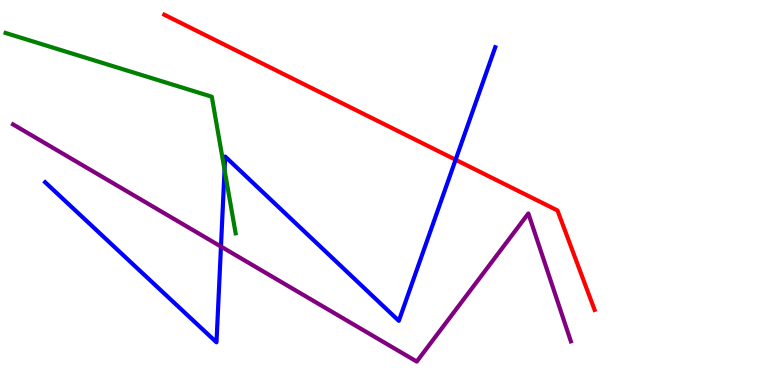[{'lines': ['blue', 'red'], 'intersections': [{'x': 5.88, 'y': 5.85}]}, {'lines': ['green', 'red'], 'intersections': []}, {'lines': ['purple', 'red'], 'intersections': []}, {'lines': ['blue', 'green'], 'intersections': [{'x': 2.9, 'y': 5.59}]}, {'lines': ['blue', 'purple'], 'intersections': [{'x': 2.85, 'y': 3.6}]}, {'lines': ['green', 'purple'], 'intersections': []}]